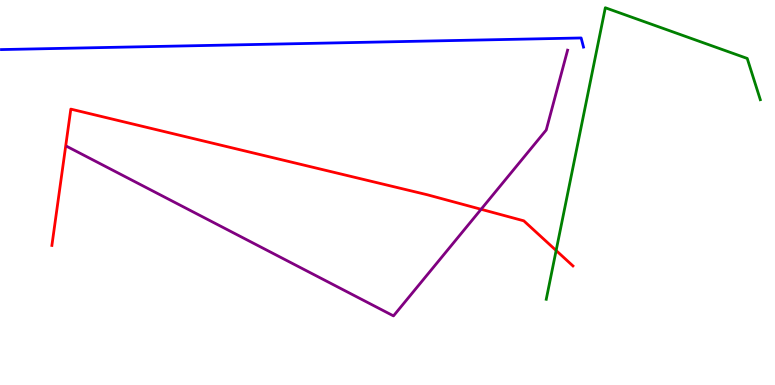[{'lines': ['blue', 'red'], 'intersections': []}, {'lines': ['green', 'red'], 'intersections': [{'x': 7.18, 'y': 3.49}]}, {'lines': ['purple', 'red'], 'intersections': [{'x': 6.21, 'y': 4.56}]}, {'lines': ['blue', 'green'], 'intersections': []}, {'lines': ['blue', 'purple'], 'intersections': []}, {'lines': ['green', 'purple'], 'intersections': []}]